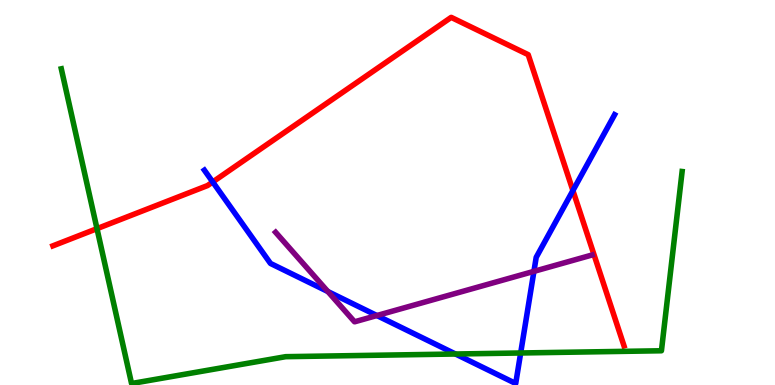[{'lines': ['blue', 'red'], 'intersections': [{'x': 2.74, 'y': 5.27}, {'x': 7.39, 'y': 5.05}]}, {'lines': ['green', 'red'], 'intersections': [{'x': 1.25, 'y': 4.06}]}, {'lines': ['purple', 'red'], 'intersections': []}, {'lines': ['blue', 'green'], 'intersections': [{'x': 5.88, 'y': 0.805}, {'x': 6.72, 'y': 0.832}]}, {'lines': ['blue', 'purple'], 'intersections': [{'x': 4.23, 'y': 2.43}, {'x': 4.86, 'y': 1.8}, {'x': 6.89, 'y': 2.95}]}, {'lines': ['green', 'purple'], 'intersections': []}]